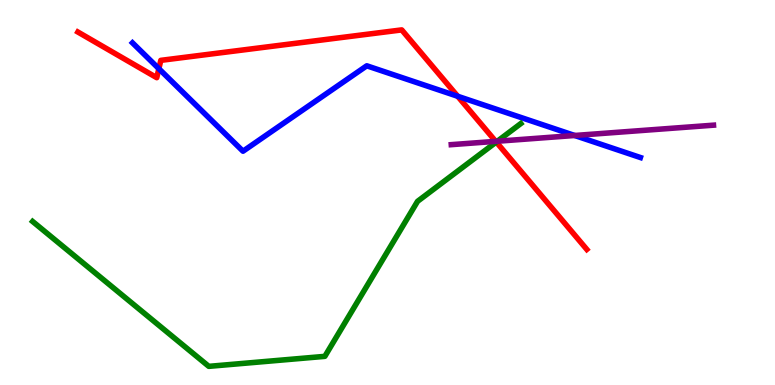[{'lines': ['blue', 'red'], 'intersections': [{'x': 2.05, 'y': 8.22}, {'x': 5.91, 'y': 7.5}]}, {'lines': ['green', 'red'], 'intersections': [{'x': 6.4, 'y': 6.31}]}, {'lines': ['purple', 'red'], 'intersections': [{'x': 6.4, 'y': 6.33}]}, {'lines': ['blue', 'green'], 'intersections': []}, {'lines': ['blue', 'purple'], 'intersections': [{'x': 7.42, 'y': 6.48}]}, {'lines': ['green', 'purple'], 'intersections': [{'x': 6.42, 'y': 6.33}]}]